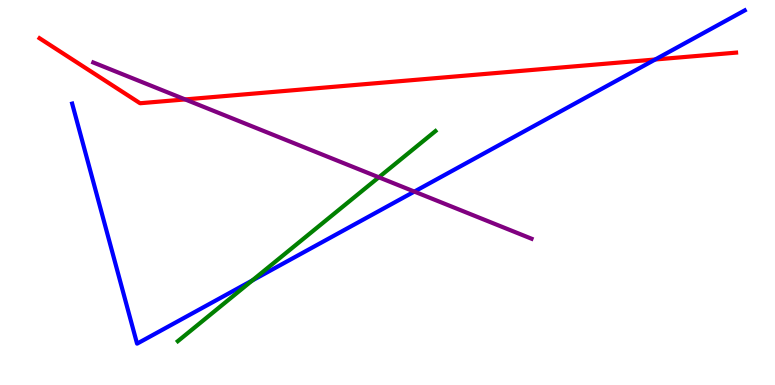[{'lines': ['blue', 'red'], 'intersections': [{'x': 8.45, 'y': 8.45}]}, {'lines': ['green', 'red'], 'intersections': []}, {'lines': ['purple', 'red'], 'intersections': [{'x': 2.39, 'y': 7.42}]}, {'lines': ['blue', 'green'], 'intersections': [{'x': 3.25, 'y': 2.71}]}, {'lines': ['blue', 'purple'], 'intersections': [{'x': 5.35, 'y': 5.02}]}, {'lines': ['green', 'purple'], 'intersections': [{'x': 4.89, 'y': 5.4}]}]